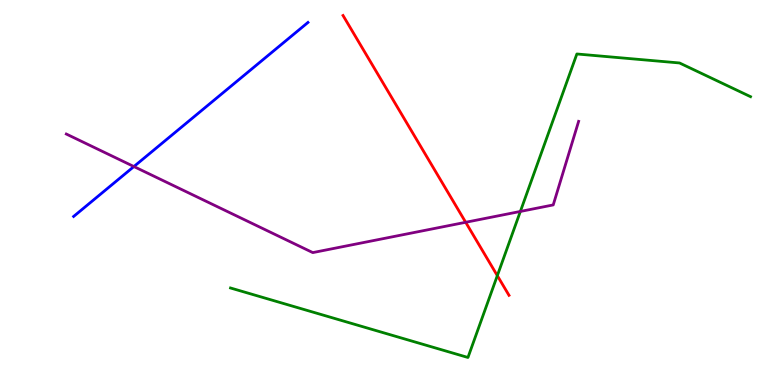[{'lines': ['blue', 'red'], 'intersections': []}, {'lines': ['green', 'red'], 'intersections': [{'x': 6.42, 'y': 2.84}]}, {'lines': ['purple', 'red'], 'intersections': [{'x': 6.01, 'y': 4.23}]}, {'lines': ['blue', 'green'], 'intersections': []}, {'lines': ['blue', 'purple'], 'intersections': [{'x': 1.73, 'y': 5.67}]}, {'lines': ['green', 'purple'], 'intersections': [{'x': 6.71, 'y': 4.51}]}]